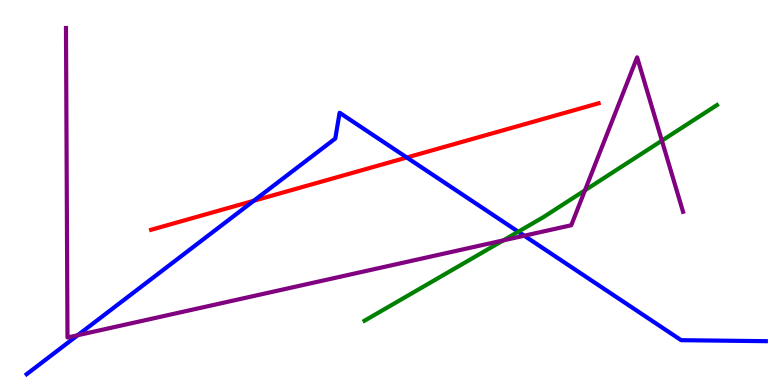[{'lines': ['blue', 'red'], 'intersections': [{'x': 3.27, 'y': 4.79}, {'x': 5.25, 'y': 5.91}]}, {'lines': ['green', 'red'], 'intersections': []}, {'lines': ['purple', 'red'], 'intersections': []}, {'lines': ['blue', 'green'], 'intersections': [{'x': 6.69, 'y': 3.98}]}, {'lines': ['blue', 'purple'], 'intersections': [{'x': 1.0, 'y': 1.29}, {'x': 6.76, 'y': 3.88}]}, {'lines': ['green', 'purple'], 'intersections': [{'x': 6.49, 'y': 3.76}, {'x': 7.55, 'y': 5.06}, {'x': 8.54, 'y': 6.35}]}]